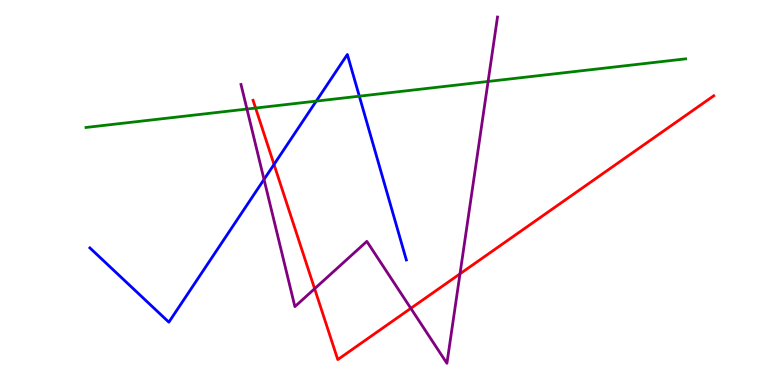[{'lines': ['blue', 'red'], 'intersections': [{'x': 3.54, 'y': 5.73}]}, {'lines': ['green', 'red'], 'intersections': [{'x': 3.3, 'y': 7.19}]}, {'lines': ['purple', 'red'], 'intersections': [{'x': 4.06, 'y': 2.5}, {'x': 5.3, 'y': 1.99}, {'x': 5.94, 'y': 2.89}]}, {'lines': ['blue', 'green'], 'intersections': [{'x': 4.08, 'y': 7.37}, {'x': 4.64, 'y': 7.5}]}, {'lines': ['blue', 'purple'], 'intersections': [{'x': 3.41, 'y': 5.34}]}, {'lines': ['green', 'purple'], 'intersections': [{'x': 3.19, 'y': 7.17}, {'x': 6.3, 'y': 7.88}]}]